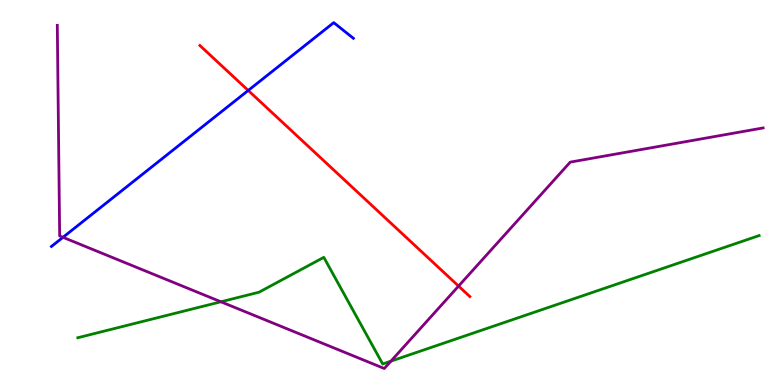[{'lines': ['blue', 'red'], 'intersections': [{'x': 3.2, 'y': 7.65}]}, {'lines': ['green', 'red'], 'intersections': []}, {'lines': ['purple', 'red'], 'intersections': [{'x': 5.92, 'y': 2.57}]}, {'lines': ['blue', 'green'], 'intersections': []}, {'lines': ['blue', 'purple'], 'intersections': [{'x': 0.813, 'y': 3.84}]}, {'lines': ['green', 'purple'], 'intersections': [{'x': 2.85, 'y': 2.16}, {'x': 5.04, 'y': 0.619}]}]